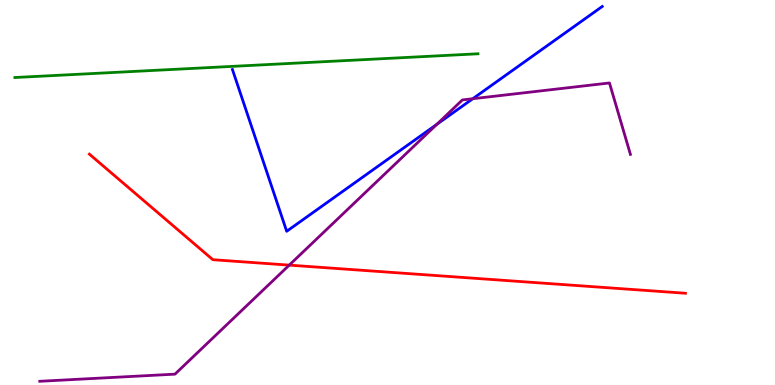[{'lines': ['blue', 'red'], 'intersections': []}, {'lines': ['green', 'red'], 'intersections': []}, {'lines': ['purple', 'red'], 'intersections': [{'x': 3.73, 'y': 3.11}]}, {'lines': ['blue', 'green'], 'intersections': []}, {'lines': ['blue', 'purple'], 'intersections': [{'x': 5.64, 'y': 6.77}, {'x': 6.1, 'y': 7.44}]}, {'lines': ['green', 'purple'], 'intersections': []}]